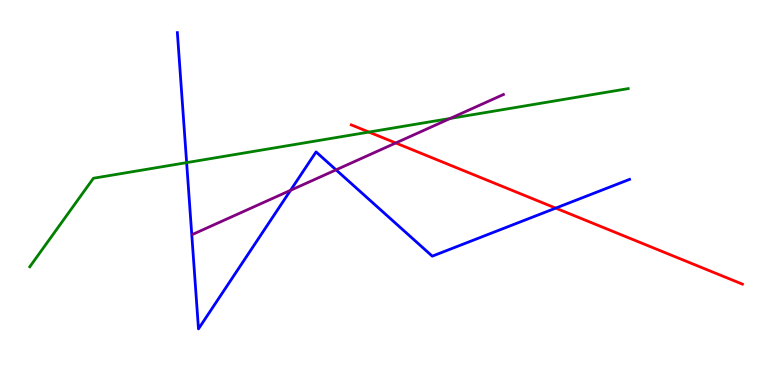[{'lines': ['blue', 'red'], 'intersections': [{'x': 7.17, 'y': 4.59}]}, {'lines': ['green', 'red'], 'intersections': [{'x': 4.76, 'y': 6.57}]}, {'lines': ['purple', 'red'], 'intersections': [{'x': 5.11, 'y': 6.29}]}, {'lines': ['blue', 'green'], 'intersections': [{'x': 2.41, 'y': 5.78}]}, {'lines': ['blue', 'purple'], 'intersections': [{'x': 3.75, 'y': 5.06}, {'x': 4.34, 'y': 5.59}]}, {'lines': ['green', 'purple'], 'intersections': [{'x': 5.81, 'y': 6.92}]}]